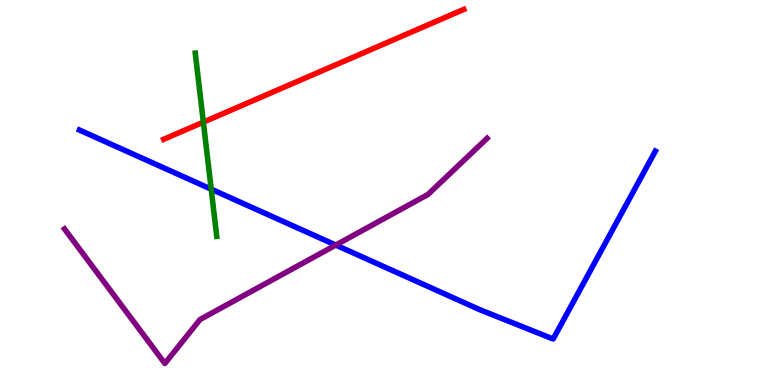[{'lines': ['blue', 'red'], 'intersections': []}, {'lines': ['green', 'red'], 'intersections': [{'x': 2.62, 'y': 6.83}]}, {'lines': ['purple', 'red'], 'intersections': []}, {'lines': ['blue', 'green'], 'intersections': [{'x': 2.73, 'y': 5.09}]}, {'lines': ['blue', 'purple'], 'intersections': [{'x': 4.33, 'y': 3.63}]}, {'lines': ['green', 'purple'], 'intersections': []}]